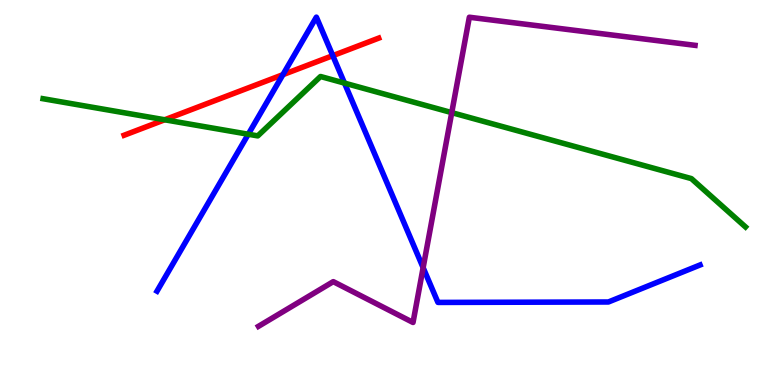[{'lines': ['blue', 'red'], 'intersections': [{'x': 3.65, 'y': 8.06}, {'x': 4.29, 'y': 8.55}]}, {'lines': ['green', 'red'], 'intersections': [{'x': 2.12, 'y': 6.89}]}, {'lines': ['purple', 'red'], 'intersections': []}, {'lines': ['blue', 'green'], 'intersections': [{'x': 3.2, 'y': 6.51}, {'x': 4.45, 'y': 7.84}]}, {'lines': ['blue', 'purple'], 'intersections': [{'x': 5.46, 'y': 3.05}]}, {'lines': ['green', 'purple'], 'intersections': [{'x': 5.83, 'y': 7.07}]}]